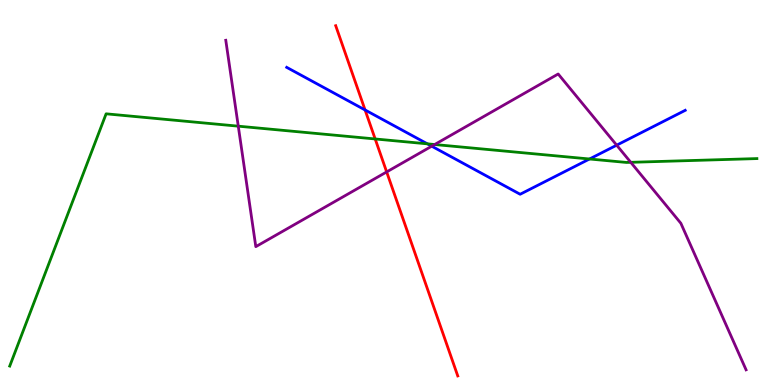[{'lines': ['blue', 'red'], 'intersections': [{'x': 4.71, 'y': 7.14}]}, {'lines': ['green', 'red'], 'intersections': [{'x': 4.84, 'y': 6.39}]}, {'lines': ['purple', 'red'], 'intersections': [{'x': 4.99, 'y': 5.53}]}, {'lines': ['blue', 'green'], 'intersections': [{'x': 5.51, 'y': 6.26}, {'x': 7.61, 'y': 5.87}]}, {'lines': ['blue', 'purple'], 'intersections': [{'x': 5.57, 'y': 6.2}, {'x': 7.96, 'y': 6.23}]}, {'lines': ['green', 'purple'], 'intersections': [{'x': 3.07, 'y': 6.72}, {'x': 5.61, 'y': 6.25}, {'x': 8.14, 'y': 5.78}]}]